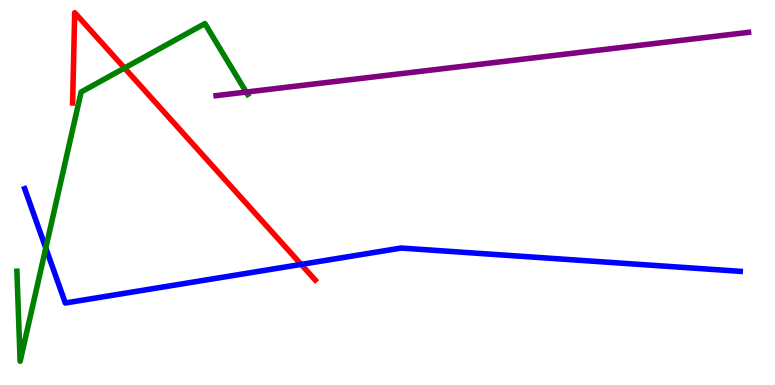[{'lines': ['blue', 'red'], 'intersections': [{'x': 3.89, 'y': 3.13}]}, {'lines': ['green', 'red'], 'intersections': [{'x': 1.61, 'y': 8.23}]}, {'lines': ['purple', 'red'], 'intersections': []}, {'lines': ['blue', 'green'], 'intersections': [{'x': 0.591, 'y': 3.56}]}, {'lines': ['blue', 'purple'], 'intersections': []}, {'lines': ['green', 'purple'], 'intersections': [{'x': 3.18, 'y': 7.61}]}]